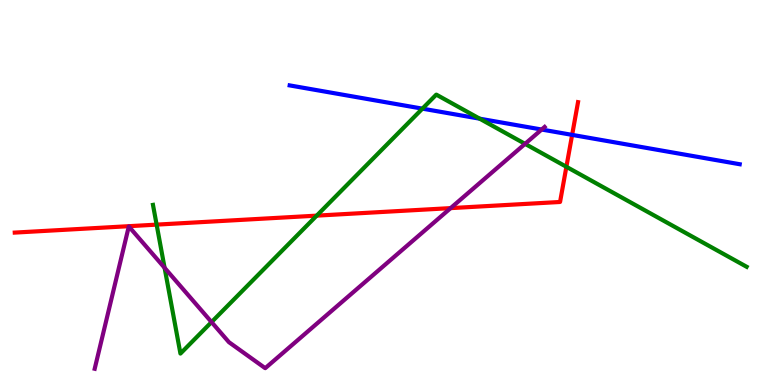[{'lines': ['blue', 'red'], 'intersections': [{'x': 7.38, 'y': 6.5}]}, {'lines': ['green', 'red'], 'intersections': [{'x': 2.02, 'y': 4.17}, {'x': 4.09, 'y': 4.4}, {'x': 7.31, 'y': 5.67}]}, {'lines': ['purple', 'red'], 'intersections': [{'x': 5.81, 'y': 4.59}]}, {'lines': ['blue', 'green'], 'intersections': [{'x': 5.45, 'y': 7.18}, {'x': 6.19, 'y': 6.92}]}, {'lines': ['blue', 'purple'], 'intersections': [{'x': 6.99, 'y': 6.64}]}, {'lines': ['green', 'purple'], 'intersections': [{'x': 2.12, 'y': 3.04}, {'x': 2.73, 'y': 1.63}, {'x': 6.77, 'y': 6.26}]}]